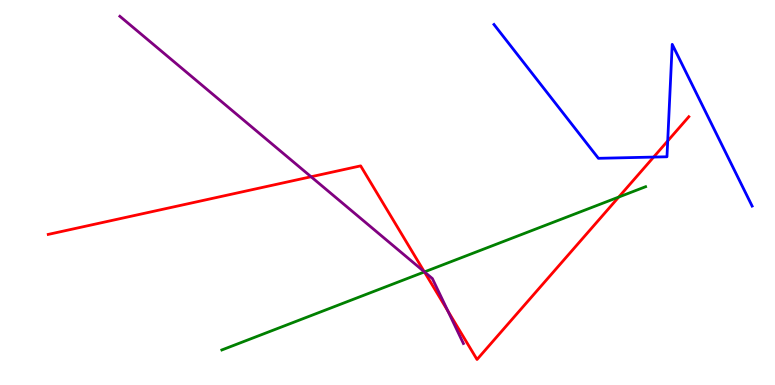[{'lines': ['blue', 'red'], 'intersections': [{'x': 8.43, 'y': 5.92}, {'x': 8.62, 'y': 6.34}]}, {'lines': ['green', 'red'], 'intersections': [{'x': 5.48, 'y': 2.94}, {'x': 7.98, 'y': 4.88}]}, {'lines': ['purple', 'red'], 'intersections': [{'x': 4.01, 'y': 5.41}, {'x': 5.47, 'y': 2.94}, {'x': 5.78, 'y': 1.92}]}, {'lines': ['blue', 'green'], 'intersections': []}, {'lines': ['blue', 'purple'], 'intersections': []}, {'lines': ['green', 'purple'], 'intersections': [{'x': 5.48, 'y': 2.94}]}]